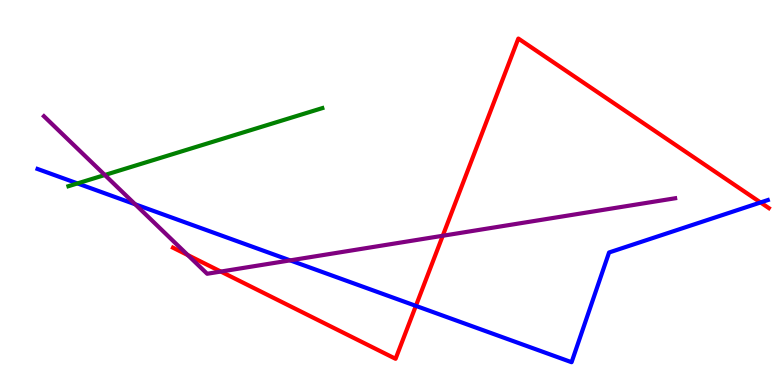[{'lines': ['blue', 'red'], 'intersections': [{'x': 5.37, 'y': 2.06}, {'x': 9.81, 'y': 4.74}]}, {'lines': ['green', 'red'], 'intersections': []}, {'lines': ['purple', 'red'], 'intersections': [{'x': 2.42, 'y': 3.37}, {'x': 2.85, 'y': 2.95}, {'x': 5.71, 'y': 3.88}]}, {'lines': ['blue', 'green'], 'intersections': [{'x': 1.0, 'y': 5.24}]}, {'lines': ['blue', 'purple'], 'intersections': [{'x': 1.74, 'y': 4.69}, {'x': 3.74, 'y': 3.24}]}, {'lines': ['green', 'purple'], 'intersections': [{'x': 1.35, 'y': 5.45}]}]